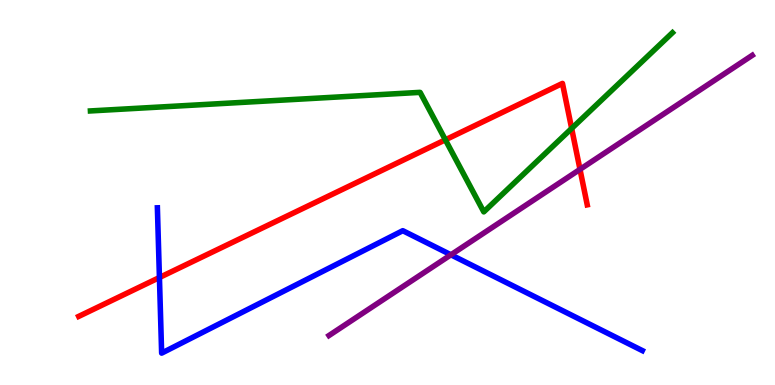[{'lines': ['blue', 'red'], 'intersections': [{'x': 2.06, 'y': 2.79}]}, {'lines': ['green', 'red'], 'intersections': [{'x': 5.75, 'y': 6.37}, {'x': 7.38, 'y': 6.66}]}, {'lines': ['purple', 'red'], 'intersections': [{'x': 7.48, 'y': 5.6}]}, {'lines': ['blue', 'green'], 'intersections': []}, {'lines': ['blue', 'purple'], 'intersections': [{'x': 5.82, 'y': 3.38}]}, {'lines': ['green', 'purple'], 'intersections': []}]